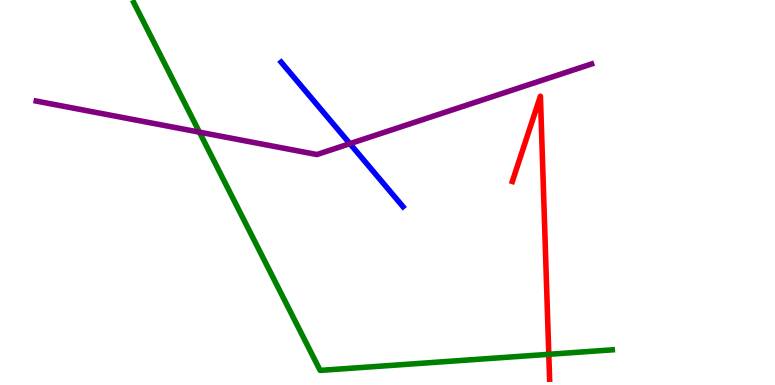[{'lines': ['blue', 'red'], 'intersections': []}, {'lines': ['green', 'red'], 'intersections': [{'x': 7.08, 'y': 0.797}]}, {'lines': ['purple', 'red'], 'intersections': []}, {'lines': ['blue', 'green'], 'intersections': []}, {'lines': ['blue', 'purple'], 'intersections': [{'x': 4.51, 'y': 6.27}]}, {'lines': ['green', 'purple'], 'intersections': [{'x': 2.57, 'y': 6.57}]}]